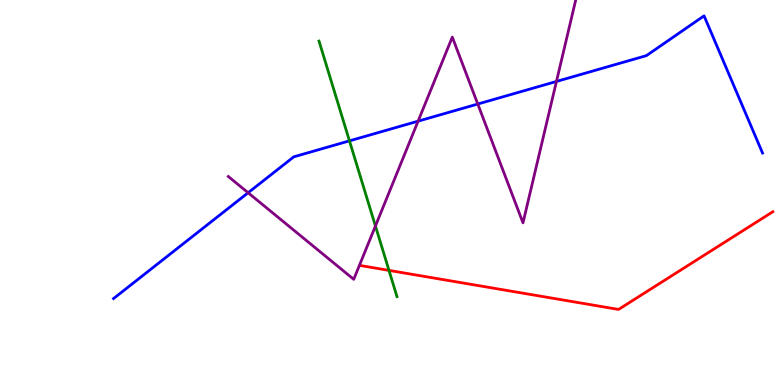[{'lines': ['blue', 'red'], 'intersections': []}, {'lines': ['green', 'red'], 'intersections': [{'x': 5.02, 'y': 2.98}]}, {'lines': ['purple', 'red'], 'intersections': []}, {'lines': ['blue', 'green'], 'intersections': [{'x': 4.51, 'y': 6.34}]}, {'lines': ['blue', 'purple'], 'intersections': [{'x': 3.2, 'y': 4.99}, {'x': 5.39, 'y': 6.85}, {'x': 6.16, 'y': 7.3}, {'x': 7.18, 'y': 7.88}]}, {'lines': ['green', 'purple'], 'intersections': [{'x': 4.84, 'y': 4.13}]}]